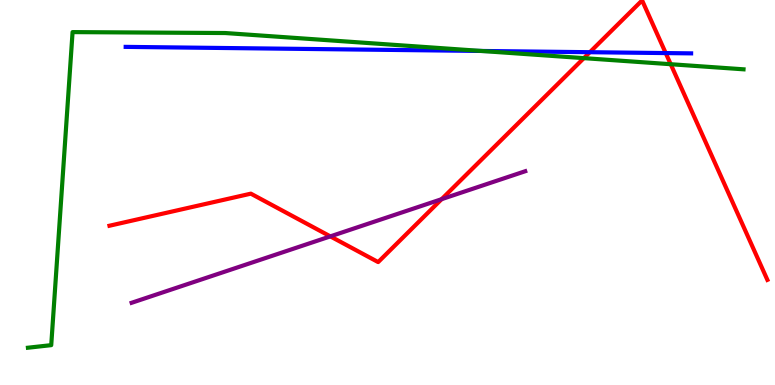[{'lines': ['blue', 'red'], 'intersections': [{'x': 7.61, 'y': 8.64}, {'x': 8.59, 'y': 8.62}]}, {'lines': ['green', 'red'], 'intersections': [{'x': 7.53, 'y': 8.49}, {'x': 8.65, 'y': 8.33}]}, {'lines': ['purple', 'red'], 'intersections': [{'x': 4.26, 'y': 3.86}, {'x': 5.7, 'y': 4.83}]}, {'lines': ['blue', 'green'], 'intersections': [{'x': 6.21, 'y': 8.68}]}, {'lines': ['blue', 'purple'], 'intersections': []}, {'lines': ['green', 'purple'], 'intersections': []}]